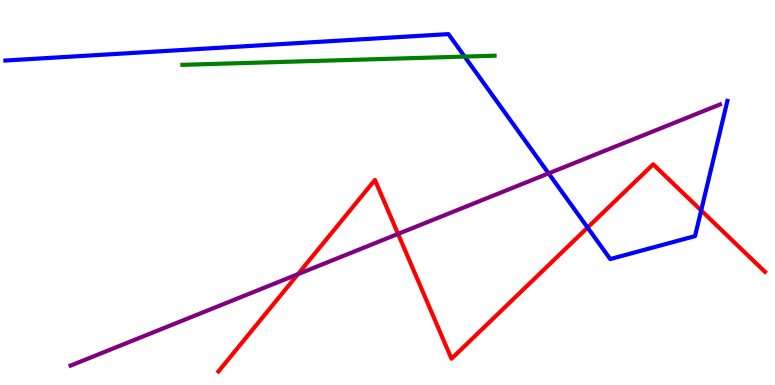[{'lines': ['blue', 'red'], 'intersections': [{'x': 7.58, 'y': 4.09}, {'x': 9.05, 'y': 4.53}]}, {'lines': ['green', 'red'], 'intersections': []}, {'lines': ['purple', 'red'], 'intersections': [{'x': 3.84, 'y': 2.88}, {'x': 5.14, 'y': 3.92}]}, {'lines': ['blue', 'green'], 'intersections': [{'x': 6.0, 'y': 8.53}]}, {'lines': ['blue', 'purple'], 'intersections': [{'x': 7.08, 'y': 5.5}]}, {'lines': ['green', 'purple'], 'intersections': []}]